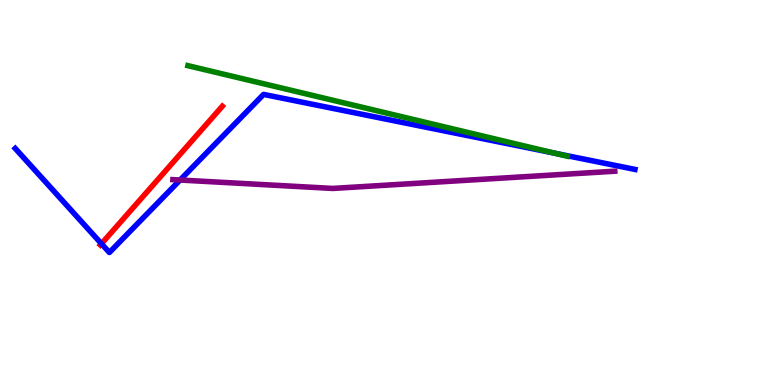[{'lines': ['blue', 'red'], 'intersections': [{'x': 1.31, 'y': 3.67}]}, {'lines': ['green', 'red'], 'intersections': []}, {'lines': ['purple', 'red'], 'intersections': []}, {'lines': ['blue', 'green'], 'intersections': [{'x': 7.16, 'y': 6.02}]}, {'lines': ['blue', 'purple'], 'intersections': [{'x': 2.32, 'y': 5.32}]}, {'lines': ['green', 'purple'], 'intersections': []}]